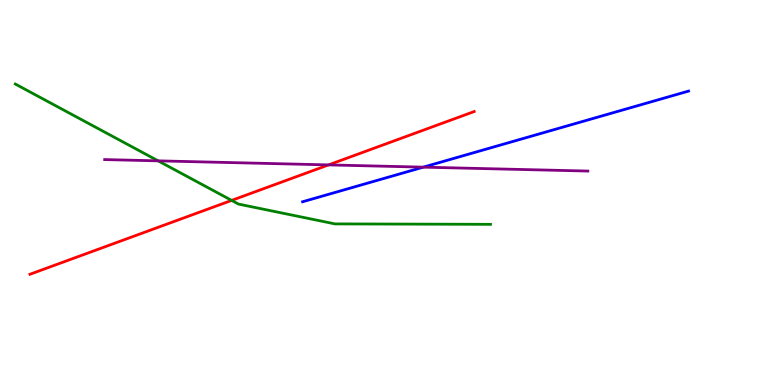[{'lines': ['blue', 'red'], 'intersections': []}, {'lines': ['green', 'red'], 'intersections': [{'x': 2.99, 'y': 4.8}]}, {'lines': ['purple', 'red'], 'intersections': [{'x': 4.24, 'y': 5.72}]}, {'lines': ['blue', 'green'], 'intersections': []}, {'lines': ['blue', 'purple'], 'intersections': [{'x': 5.46, 'y': 5.66}]}, {'lines': ['green', 'purple'], 'intersections': [{'x': 2.04, 'y': 5.82}]}]